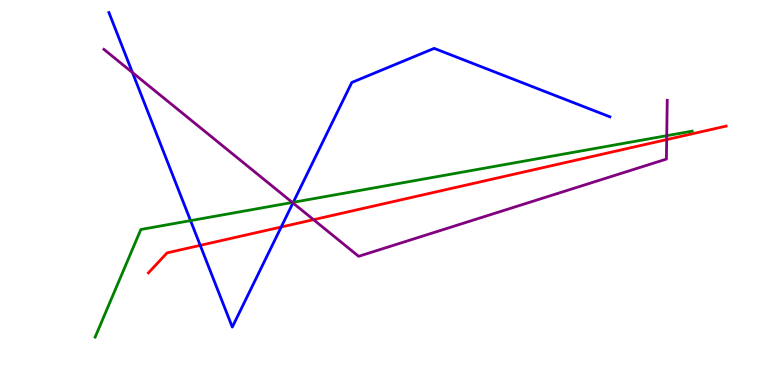[{'lines': ['blue', 'red'], 'intersections': [{'x': 2.58, 'y': 3.63}, {'x': 3.63, 'y': 4.1}]}, {'lines': ['green', 'red'], 'intersections': []}, {'lines': ['purple', 'red'], 'intersections': [{'x': 4.05, 'y': 4.29}, {'x': 8.6, 'y': 6.37}]}, {'lines': ['blue', 'green'], 'intersections': [{'x': 2.46, 'y': 4.27}, {'x': 3.78, 'y': 4.75}]}, {'lines': ['blue', 'purple'], 'intersections': [{'x': 1.71, 'y': 8.12}, {'x': 3.78, 'y': 4.73}]}, {'lines': ['green', 'purple'], 'intersections': [{'x': 3.77, 'y': 4.74}, {'x': 8.6, 'y': 6.48}]}]